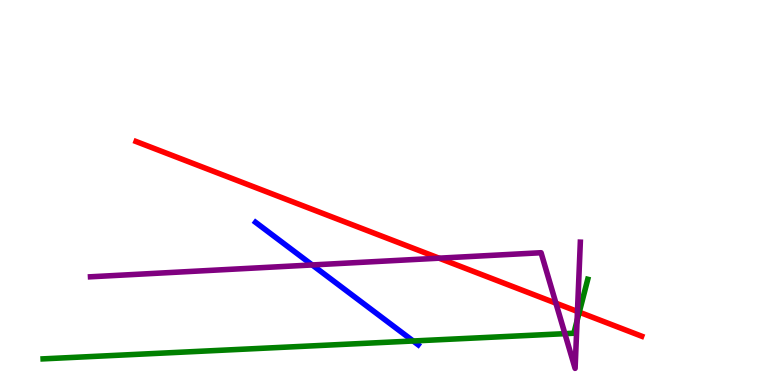[{'lines': ['blue', 'red'], 'intersections': []}, {'lines': ['green', 'red'], 'intersections': [{'x': 7.47, 'y': 1.89}]}, {'lines': ['purple', 'red'], 'intersections': [{'x': 5.67, 'y': 3.29}, {'x': 7.17, 'y': 2.13}, {'x': 7.45, 'y': 1.91}]}, {'lines': ['blue', 'green'], 'intersections': [{'x': 5.33, 'y': 1.14}]}, {'lines': ['blue', 'purple'], 'intersections': [{'x': 4.03, 'y': 3.12}]}, {'lines': ['green', 'purple'], 'intersections': [{'x': 7.29, 'y': 1.33}, {'x': 7.45, 'y': 1.67}]}]